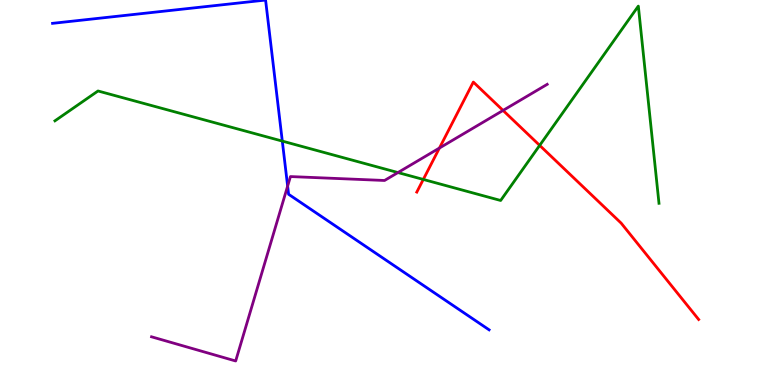[{'lines': ['blue', 'red'], 'intersections': []}, {'lines': ['green', 'red'], 'intersections': [{'x': 5.46, 'y': 5.34}, {'x': 6.96, 'y': 6.22}]}, {'lines': ['purple', 'red'], 'intersections': [{'x': 5.67, 'y': 6.15}, {'x': 6.49, 'y': 7.13}]}, {'lines': ['blue', 'green'], 'intersections': [{'x': 3.64, 'y': 6.34}]}, {'lines': ['blue', 'purple'], 'intersections': [{'x': 3.71, 'y': 5.17}]}, {'lines': ['green', 'purple'], 'intersections': [{'x': 5.13, 'y': 5.52}]}]